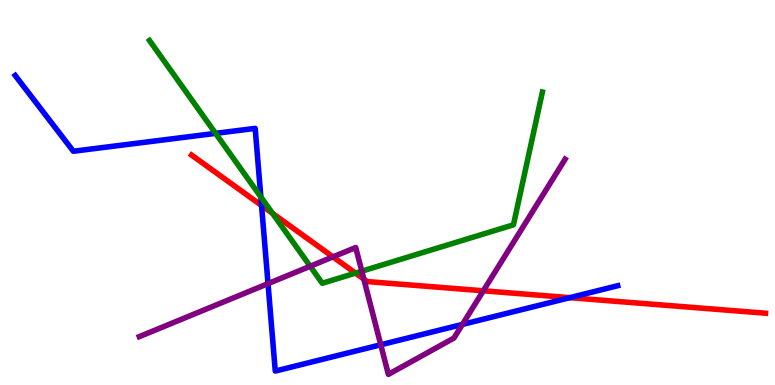[{'lines': ['blue', 'red'], 'intersections': [{'x': 3.37, 'y': 4.66}, {'x': 7.35, 'y': 2.27}]}, {'lines': ['green', 'red'], 'intersections': [{'x': 3.52, 'y': 4.46}, {'x': 4.59, 'y': 2.91}]}, {'lines': ['purple', 'red'], 'intersections': [{'x': 4.3, 'y': 3.33}, {'x': 4.69, 'y': 2.75}, {'x': 6.24, 'y': 2.45}]}, {'lines': ['blue', 'green'], 'intersections': [{'x': 2.78, 'y': 6.54}, {'x': 3.37, 'y': 4.88}]}, {'lines': ['blue', 'purple'], 'intersections': [{'x': 3.46, 'y': 2.63}, {'x': 4.91, 'y': 1.04}, {'x': 5.97, 'y': 1.57}]}, {'lines': ['green', 'purple'], 'intersections': [{'x': 4.0, 'y': 3.08}, {'x': 4.67, 'y': 2.96}]}]